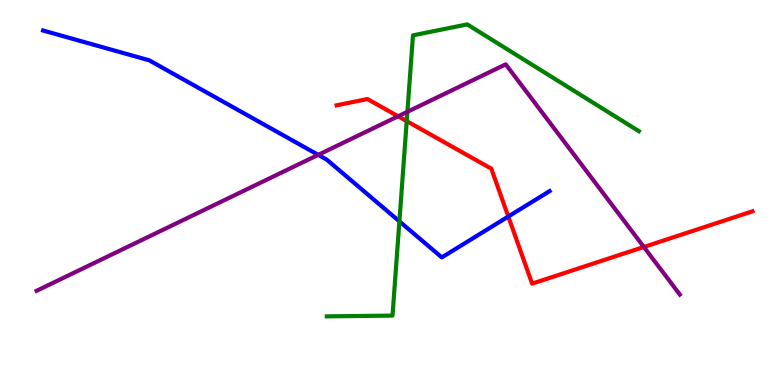[{'lines': ['blue', 'red'], 'intersections': [{'x': 6.56, 'y': 4.38}]}, {'lines': ['green', 'red'], 'intersections': [{'x': 5.25, 'y': 6.85}]}, {'lines': ['purple', 'red'], 'intersections': [{'x': 5.14, 'y': 6.98}, {'x': 8.31, 'y': 3.59}]}, {'lines': ['blue', 'green'], 'intersections': [{'x': 5.15, 'y': 4.25}]}, {'lines': ['blue', 'purple'], 'intersections': [{'x': 4.11, 'y': 5.98}]}, {'lines': ['green', 'purple'], 'intersections': [{'x': 5.26, 'y': 7.1}]}]